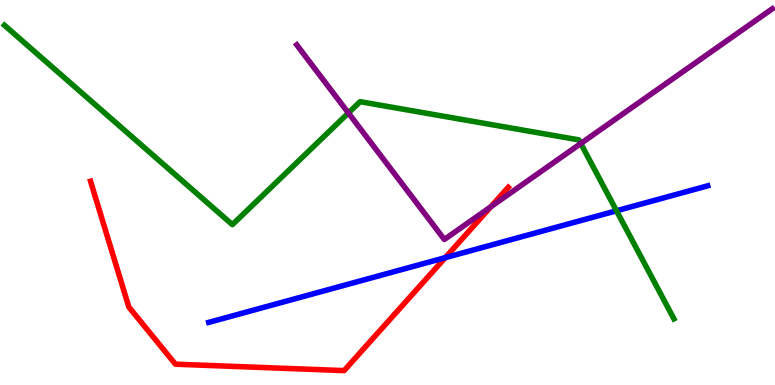[{'lines': ['blue', 'red'], 'intersections': [{'x': 5.75, 'y': 3.31}]}, {'lines': ['green', 'red'], 'intersections': []}, {'lines': ['purple', 'red'], 'intersections': [{'x': 6.33, 'y': 4.63}]}, {'lines': ['blue', 'green'], 'intersections': [{'x': 7.95, 'y': 4.53}]}, {'lines': ['blue', 'purple'], 'intersections': []}, {'lines': ['green', 'purple'], 'intersections': [{'x': 4.5, 'y': 7.07}, {'x': 7.49, 'y': 6.27}]}]